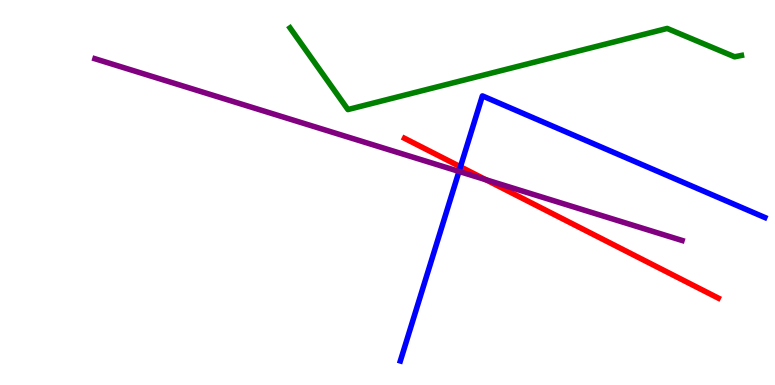[{'lines': ['blue', 'red'], 'intersections': [{'x': 5.94, 'y': 5.67}]}, {'lines': ['green', 'red'], 'intersections': []}, {'lines': ['purple', 'red'], 'intersections': [{'x': 6.27, 'y': 5.33}]}, {'lines': ['blue', 'green'], 'intersections': []}, {'lines': ['blue', 'purple'], 'intersections': [{'x': 5.92, 'y': 5.55}]}, {'lines': ['green', 'purple'], 'intersections': []}]